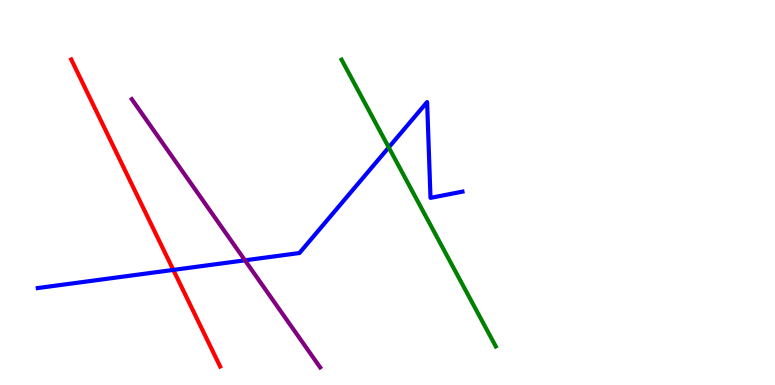[{'lines': ['blue', 'red'], 'intersections': [{'x': 2.24, 'y': 2.99}]}, {'lines': ['green', 'red'], 'intersections': []}, {'lines': ['purple', 'red'], 'intersections': []}, {'lines': ['blue', 'green'], 'intersections': [{'x': 5.02, 'y': 6.17}]}, {'lines': ['blue', 'purple'], 'intersections': [{'x': 3.16, 'y': 3.24}]}, {'lines': ['green', 'purple'], 'intersections': []}]